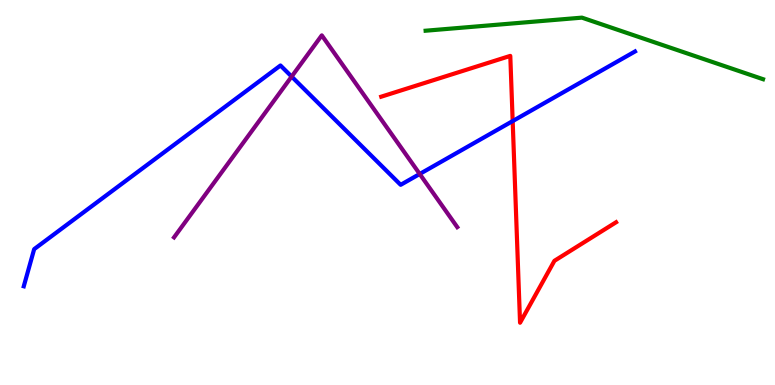[{'lines': ['blue', 'red'], 'intersections': [{'x': 6.62, 'y': 6.85}]}, {'lines': ['green', 'red'], 'intersections': []}, {'lines': ['purple', 'red'], 'intersections': []}, {'lines': ['blue', 'green'], 'intersections': []}, {'lines': ['blue', 'purple'], 'intersections': [{'x': 3.76, 'y': 8.01}, {'x': 5.42, 'y': 5.48}]}, {'lines': ['green', 'purple'], 'intersections': []}]